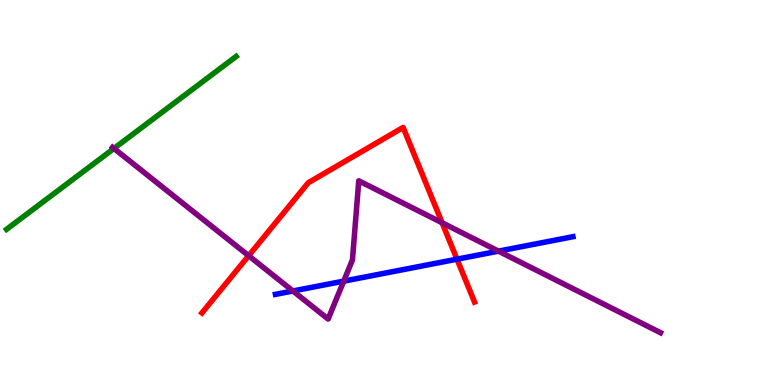[{'lines': ['blue', 'red'], 'intersections': [{'x': 5.9, 'y': 3.27}]}, {'lines': ['green', 'red'], 'intersections': []}, {'lines': ['purple', 'red'], 'intersections': [{'x': 3.21, 'y': 3.36}, {'x': 5.7, 'y': 4.21}]}, {'lines': ['blue', 'green'], 'intersections': []}, {'lines': ['blue', 'purple'], 'intersections': [{'x': 3.78, 'y': 2.44}, {'x': 4.44, 'y': 2.7}, {'x': 6.43, 'y': 3.48}]}, {'lines': ['green', 'purple'], 'intersections': [{'x': 1.47, 'y': 6.14}]}]